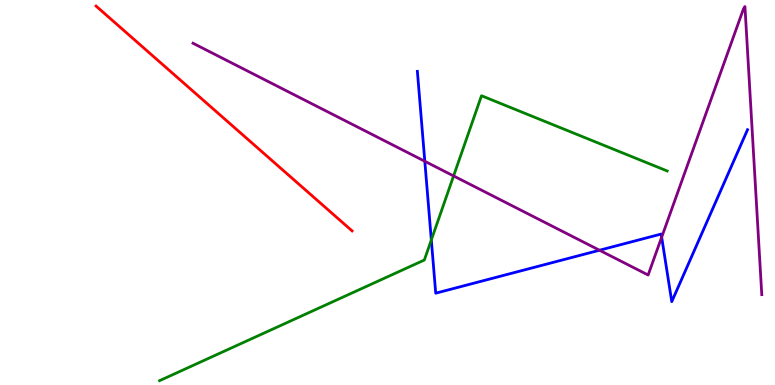[{'lines': ['blue', 'red'], 'intersections': []}, {'lines': ['green', 'red'], 'intersections': []}, {'lines': ['purple', 'red'], 'intersections': []}, {'lines': ['blue', 'green'], 'intersections': [{'x': 5.57, 'y': 3.77}]}, {'lines': ['blue', 'purple'], 'intersections': [{'x': 5.48, 'y': 5.81}, {'x': 7.74, 'y': 3.5}, {'x': 8.54, 'y': 3.84}]}, {'lines': ['green', 'purple'], 'intersections': [{'x': 5.85, 'y': 5.43}]}]